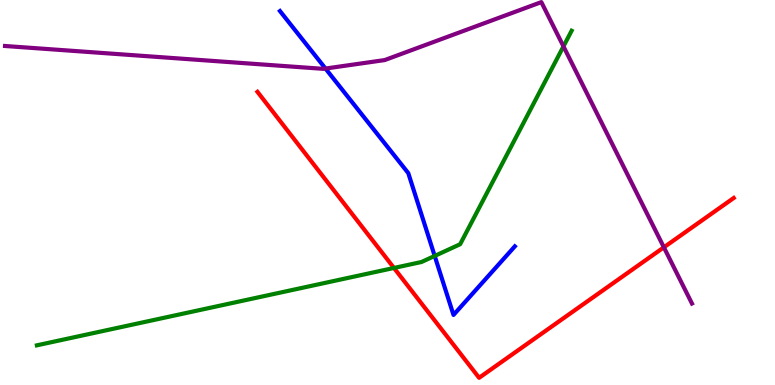[{'lines': ['blue', 'red'], 'intersections': []}, {'lines': ['green', 'red'], 'intersections': [{'x': 5.08, 'y': 3.04}]}, {'lines': ['purple', 'red'], 'intersections': [{'x': 8.57, 'y': 3.58}]}, {'lines': ['blue', 'green'], 'intersections': [{'x': 5.61, 'y': 3.35}]}, {'lines': ['blue', 'purple'], 'intersections': [{'x': 4.2, 'y': 8.22}]}, {'lines': ['green', 'purple'], 'intersections': [{'x': 7.27, 'y': 8.8}]}]